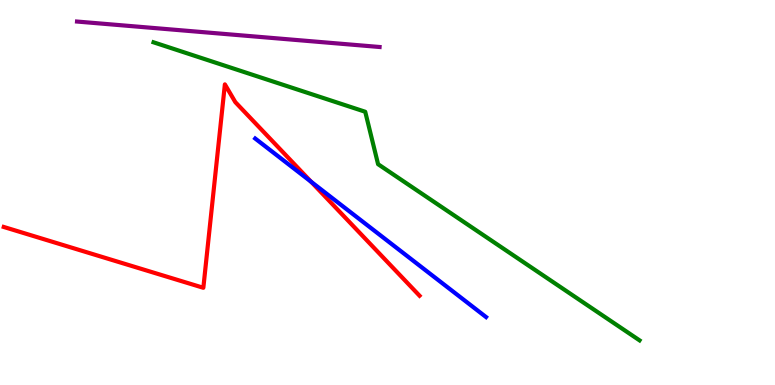[{'lines': ['blue', 'red'], 'intersections': [{'x': 4.01, 'y': 5.28}]}, {'lines': ['green', 'red'], 'intersections': []}, {'lines': ['purple', 'red'], 'intersections': []}, {'lines': ['blue', 'green'], 'intersections': []}, {'lines': ['blue', 'purple'], 'intersections': []}, {'lines': ['green', 'purple'], 'intersections': []}]